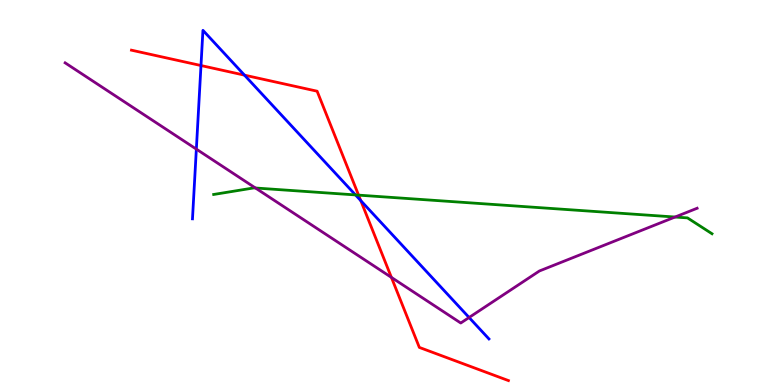[{'lines': ['blue', 'red'], 'intersections': [{'x': 2.59, 'y': 8.3}, {'x': 3.15, 'y': 8.05}, {'x': 4.66, 'y': 4.79}]}, {'lines': ['green', 'red'], 'intersections': [{'x': 4.63, 'y': 4.93}]}, {'lines': ['purple', 'red'], 'intersections': [{'x': 5.05, 'y': 2.79}]}, {'lines': ['blue', 'green'], 'intersections': [{'x': 4.59, 'y': 4.94}]}, {'lines': ['blue', 'purple'], 'intersections': [{'x': 2.53, 'y': 6.13}, {'x': 6.05, 'y': 1.75}]}, {'lines': ['green', 'purple'], 'intersections': [{'x': 3.3, 'y': 5.12}, {'x': 8.71, 'y': 4.36}]}]